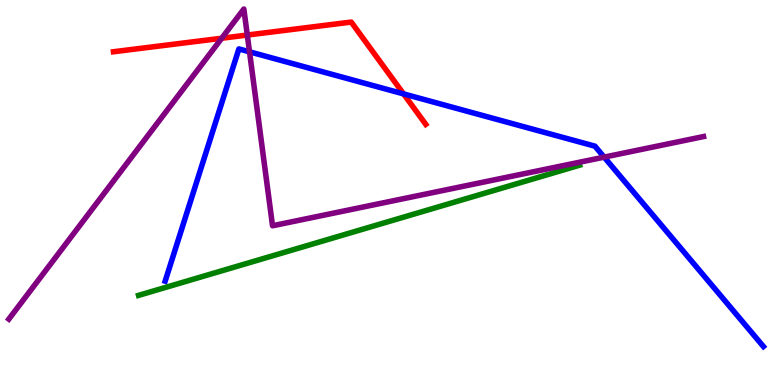[{'lines': ['blue', 'red'], 'intersections': [{'x': 5.21, 'y': 7.56}]}, {'lines': ['green', 'red'], 'intersections': []}, {'lines': ['purple', 'red'], 'intersections': [{'x': 2.86, 'y': 9.01}, {'x': 3.19, 'y': 9.09}]}, {'lines': ['blue', 'green'], 'intersections': []}, {'lines': ['blue', 'purple'], 'intersections': [{'x': 3.22, 'y': 8.65}, {'x': 7.8, 'y': 5.92}]}, {'lines': ['green', 'purple'], 'intersections': []}]